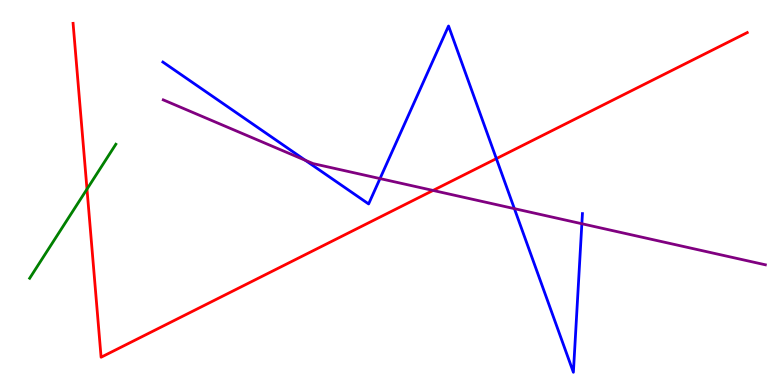[{'lines': ['blue', 'red'], 'intersections': [{'x': 6.4, 'y': 5.88}]}, {'lines': ['green', 'red'], 'intersections': [{'x': 1.12, 'y': 5.09}]}, {'lines': ['purple', 'red'], 'intersections': [{'x': 5.59, 'y': 5.05}]}, {'lines': ['blue', 'green'], 'intersections': []}, {'lines': ['blue', 'purple'], 'intersections': [{'x': 3.94, 'y': 5.84}, {'x': 4.9, 'y': 5.36}, {'x': 6.64, 'y': 4.58}, {'x': 7.51, 'y': 4.19}]}, {'lines': ['green', 'purple'], 'intersections': []}]